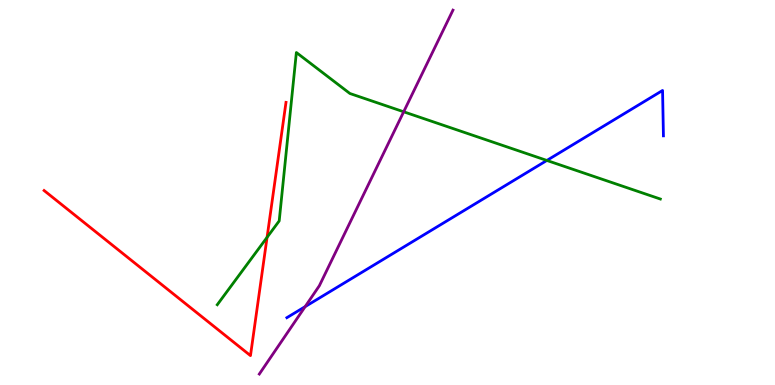[{'lines': ['blue', 'red'], 'intersections': []}, {'lines': ['green', 'red'], 'intersections': [{'x': 3.45, 'y': 3.84}]}, {'lines': ['purple', 'red'], 'intersections': []}, {'lines': ['blue', 'green'], 'intersections': [{'x': 7.06, 'y': 5.83}]}, {'lines': ['blue', 'purple'], 'intersections': [{'x': 3.94, 'y': 2.04}]}, {'lines': ['green', 'purple'], 'intersections': [{'x': 5.21, 'y': 7.1}]}]